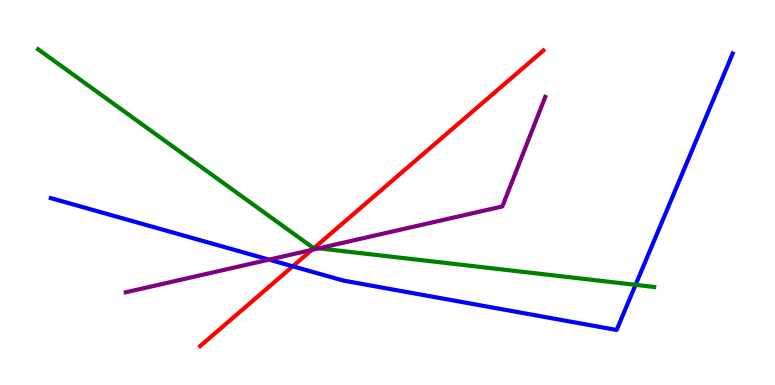[{'lines': ['blue', 'red'], 'intersections': [{'x': 3.78, 'y': 3.08}]}, {'lines': ['green', 'red'], 'intersections': [{'x': 4.06, 'y': 3.56}]}, {'lines': ['purple', 'red'], 'intersections': [{'x': 4.02, 'y': 3.51}]}, {'lines': ['blue', 'green'], 'intersections': [{'x': 8.2, 'y': 2.6}]}, {'lines': ['blue', 'purple'], 'intersections': [{'x': 3.47, 'y': 3.26}]}, {'lines': ['green', 'purple'], 'intersections': [{'x': 4.11, 'y': 3.55}]}]